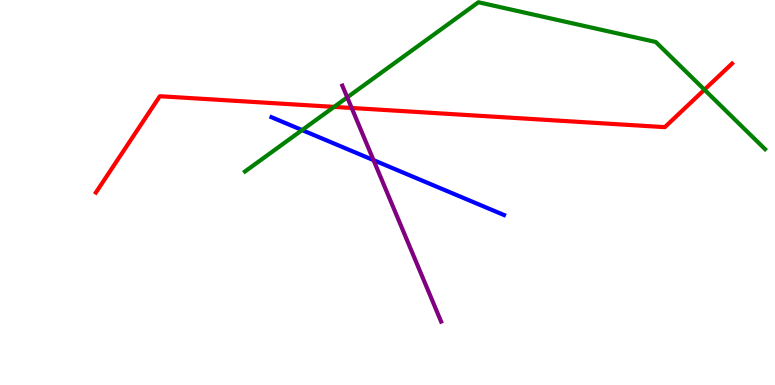[{'lines': ['blue', 'red'], 'intersections': []}, {'lines': ['green', 'red'], 'intersections': [{'x': 4.31, 'y': 7.22}, {'x': 9.09, 'y': 7.67}]}, {'lines': ['purple', 'red'], 'intersections': [{'x': 4.54, 'y': 7.2}]}, {'lines': ['blue', 'green'], 'intersections': [{'x': 3.9, 'y': 6.62}]}, {'lines': ['blue', 'purple'], 'intersections': [{'x': 4.82, 'y': 5.84}]}, {'lines': ['green', 'purple'], 'intersections': [{'x': 4.48, 'y': 7.47}]}]